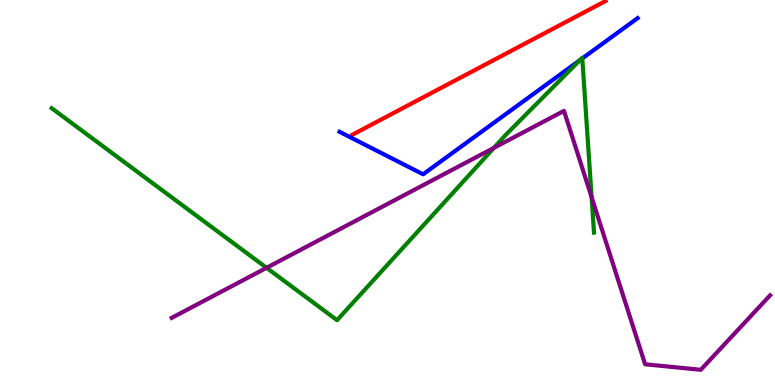[{'lines': ['blue', 'red'], 'intersections': []}, {'lines': ['green', 'red'], 'intersections': []}, {'lines': ['purple', 'red'], 'intersections': []}, {'lines': ['blue', 'green'], 'intersections': [{'x': 7.48, 'y': 8.44}, {'x': 7.51, 'y': 8.48}]}, {'lines': ['blue', 'purple'], 'intersections': []}, {'lines': ['green', 'purple'], 'intersections': [{'x': 3.44, 'y': 3.04}, {'x': 6.37, 'y': 6.16}, {'x': 7.63, 'y': 4.88}]}]